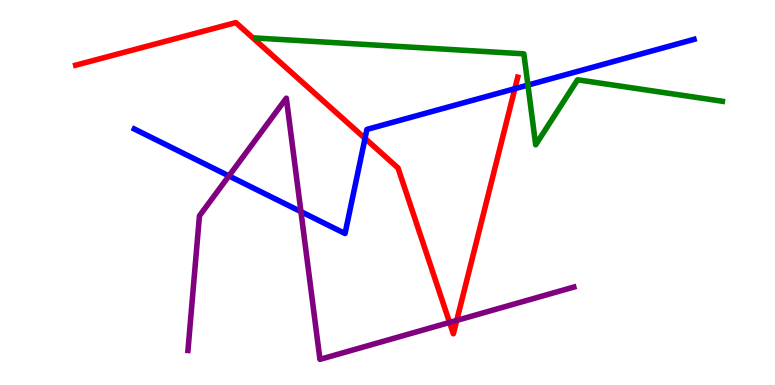[{'lines': ['blue', 'red'], 'intersections': [{'x': 4.71, 'y': 6.41}, {'x': 6.64, 'y': 7.7}]}, {'lines': ['green', 'red'], 'intersections': []}, {'lines': ['purple', 'red'], 'intersections': [{'x': 5.8, 'y': 1.62}, {'x': 5.89, 'y': 1.68}]}, {'lines': ['blue', 'green'], 'intersections': [{'x': 6.81, 'y': 7.79}]}, {'lines': ['blue', 'purple'], 'intersections': [{'x': 2.95, 'y': 5.43}, {'x': 3.88, 'y': 4.5}]}, {'lines': ['green', 'purple'], 'intersections': []}]